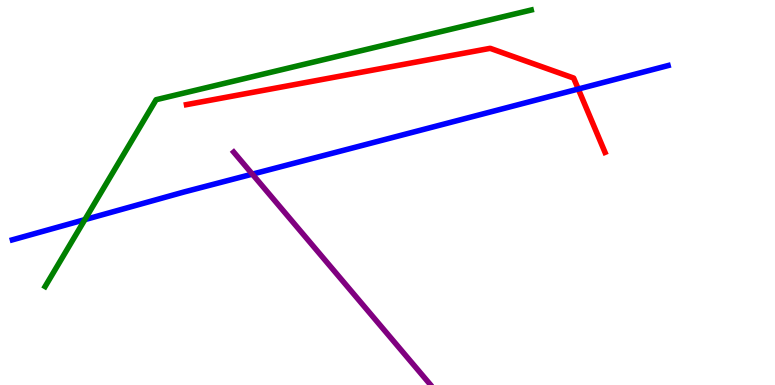[{'lines': ['blue', 'red'], 'intersections': [{'x': 7.46, 'y': 7.69}]}, {'lines': ['green', 'red'], 'intersections': []}, {'lines': ['purple', 'red'], 'intersections': []}, {'lines': ['blue', 'green'], 'intersections': [{'x': 1.09, 'y': 4.3}]}, {'lines': ['blue', 'purple'], 'intersections': [{'x': 3.26, 'y': 5.48}]}, {'lines': ['green', 'purple'], 'intersections': []}]